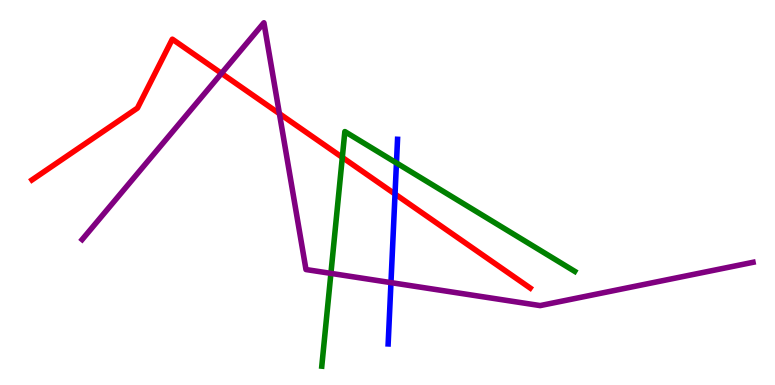[{'lines': ['blue', 'red'], 'intersections': [{'x': 5.1, 'y': 4.96}]}, {'lines': ['green', 'red'], 'intersections': [{'x': 4.42, 'y': 5.91}]}, {'lines': ['purple', 'red'], 'intersections': [{'x': 2.86, 'y': 8.09}, {'x': 3.61, 'y': 7.05}]}, {'lines': ['blue', 'green'], 'intersections': [{'x': 5.12, 'y': 5.77}]}, {'lines': ['blue', 'purple'], 'intersections': [{'x': 5.04, 'y': 2.66}]}, {'lines': ['green', 'purple'], 'intersections': [{'x': 4.27, 'y': 2.9}]}]